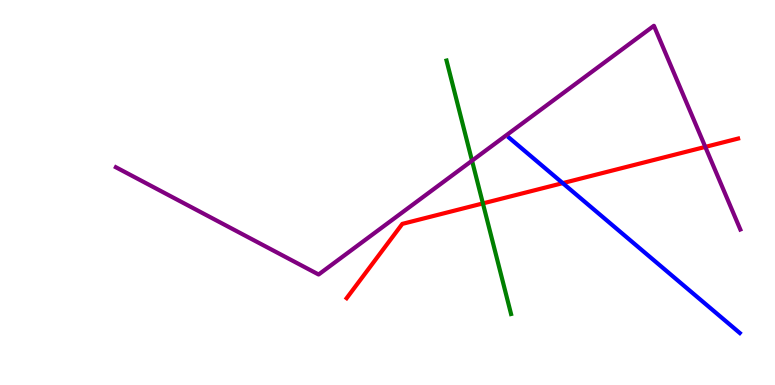[{'lines': ['blue', 'red'], 'intersections': [{'x': 7.26, 'y': 5.24}]}, {'lines': ['green', 'red'], 'intersections': [{'x': 6.23, 'y': 4.72}]}, {'lines': ['purple', 'red'], 'intersections': [{'x': 9.1, 'y': 6.18}]}, {'lines': ['blue', 'green'], 'intersections': []}, {'lines': ['blue', 'purple'], 'intersections': []}, {'lines': ['green', 'purple'], 'intersections': [{'x': 6.09, 'y': 5.83}]}]